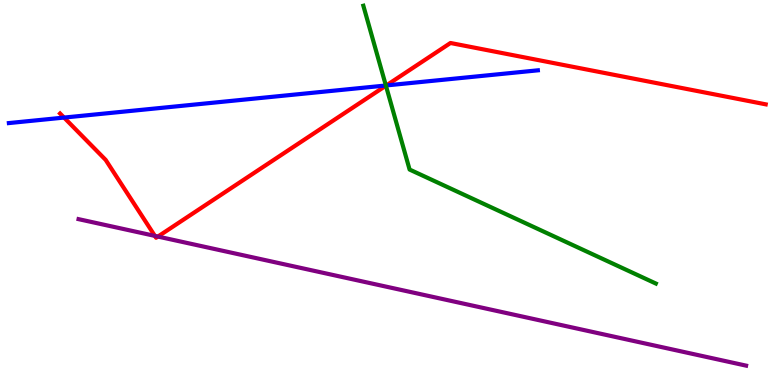[{'lines': ['blue', 'red'], 'intersections': [{'x': 0.827, 'y': 6.95}, {'x': 4.98, 'y': 7.78}]}, {'lines': ['green', 'red'], 'intersections': [{'x': 4.98, 'y': 7.77}]}, {'lines': ['purple', 'red'], 'intersections': [{'x': 2.0, 'y': 3.87}, {'x': 2.04, 'y': 3.86}]}, {'lines': ['blue', 'green'], 'intersections': [{'x': 4.98, 'y': 7.78}]}, {'lines': ['blue', 'purple'], 'intersections': []}, {'lines': ['green', 'purple'], 'intersections': []}]